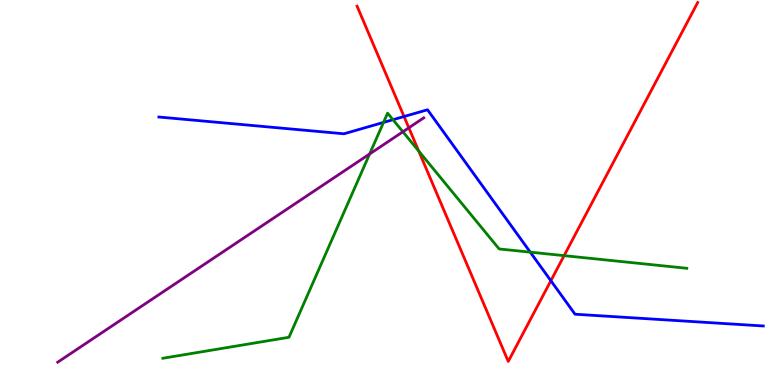[{'lines': ['blue', 'red'], 'intersections': [{'x': 5.21, 'y': 6.97}, {'x': 7.11, 'y': 2.71}]}, {'lines': ['green', 'red'], 'intersections': [{'x': 5.4, 'y': 6.08}, {'x': 7.28, 'y': 3.36}]}, {'lines': ['purple', 'red'], 'intersections': [{'x': 5.28, 'y': 6.68}]}, {'lines': ['blue', 'green'], 'intersections': [{'x': 4.95, 'y': 6.82}, {'x': 5.07, 'y': 6.89}, {'x': 6.84, 'y': 3.45}]}, {'lines': ['blue', 'purple'], 'intersections': []}, {'lines': ['green', 'purple'], 'intersections': [{'x': 4.77, 'y': 6.0}, {'x': 5.2, 'y': 6.58}]}]